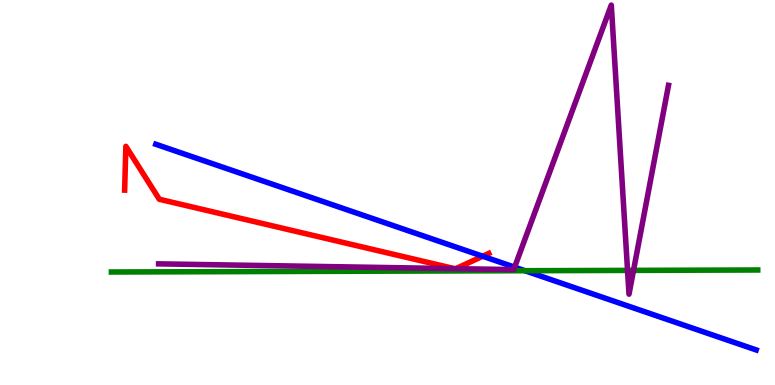[{'lines': ['blue', 'red'], 'intersections': [{'x': 6.23, 'y': 3.34}]}, {'lines': ['green', 'red'], 'intersections': []}, {'lines': ['purple', 'red'], 'intersections': [{'x': 5.86, 'y': 3.02}, {'x': 5.88, 'y': 3.02}]}, {'lines': ['blue', 'green'], 'intersections': [{'x': 6.77, 'y': 2.97}]}, {'lines': ['blue', 'purple'], 'intersections': [{'x': 6.64, 'y': 3.06}]}, {'lines': ['green', 'purple'], 'intersections': [{'x': 8.1, 'y': 2.98}, {'x': 8.17, 'y': 2.98}]}]